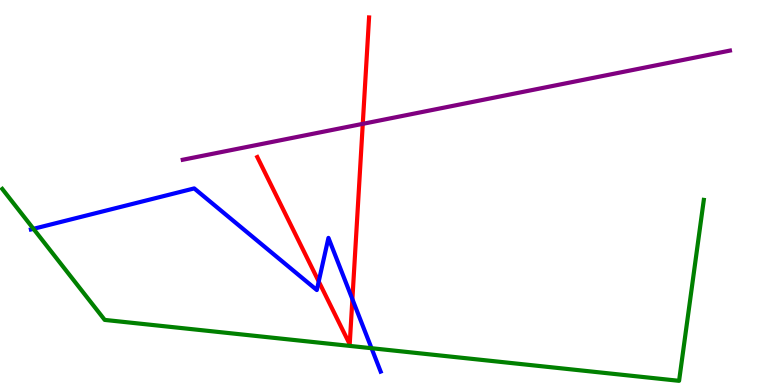[{'lines': ['blue', 'red'], 'intersections': [{'x': 4.11, 'y': 2.69}, {'x': 4.55, 'y': 2.23}]}, {'lines': ['green', 'red'], 'intersections': []}, {'lines': ['purple', 'red'], 'intersections': [{'x': 4.68, 'y': 6.78}]}, {'lines': ['blue', 'green'], 'intersections': [{'x': 0.432, 'y': 4.06}, {'x': 4.79, 'y': 0.956}]}, {'lines': ['blue', 'purple'], 'intersections': []}, {'lines': ['green', 'purple'], 'intersections': []}]